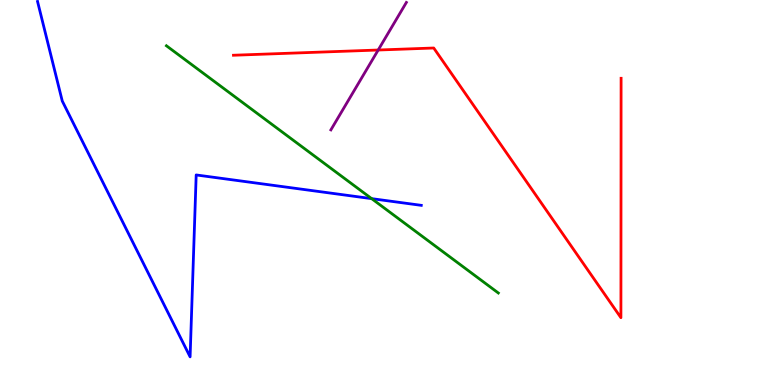[{'lines': ['blue', 'red'], 'intersections': []}, {'lines': ['green', 'red'], 'intersections': []}, {'lines': ['purple', 'red'], 'intersections': [{'x': 4.88, 'y': 8.7}]}, {'lines': ['blue', 'green'], 'intersections': [{'x': 4.8, 'y': 4.84}]}, {'lines': ['blue', 'purple'], 'intersections': []}, {'lines': ['green', 'purple'], 'intersections': []}]